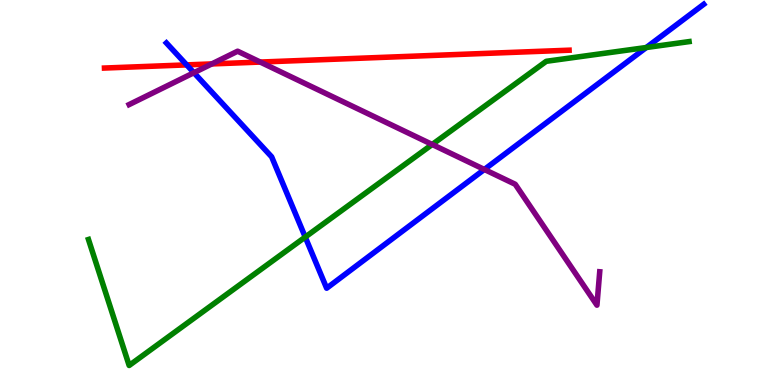[{'lines': ['blue', 'red'], 'intersections': [{'x': 2.41, 'y': 8.31}]}, {'lines': ['green', 'red'], 'intersections': []}, {'lines': ['purple', 'red'], 'intersections': [{'x': 2.73, 'y': 8.34}, {'x': 3.36, 'y': 8.39}]}, {'lines': ['blue', 'green'], 'intersections': [{'x': 3.94, 'y': 3.84}, {'x': 8.34, 'y': 8.77}]}, {'lines': ['blue', 'purple'], 'intersections': [{'x': 2.5, 'y': 8.11}, {'x': 6.25, 'y': 5.6}]}, {'lines': ['green', 'purple'], 'intersections': [{'x': 5.58, 'y': 6.25}]}]